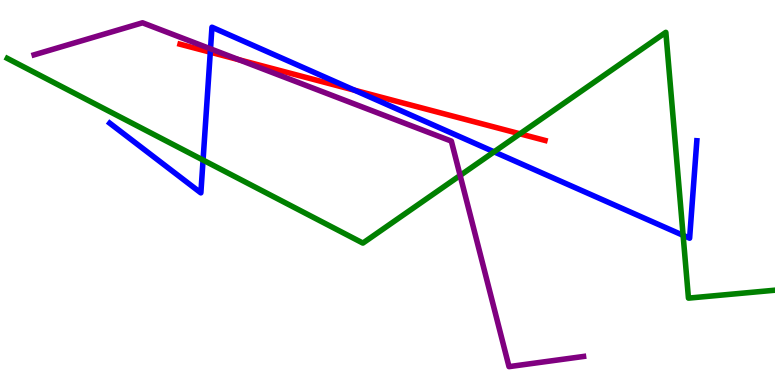[{'lines': ['blue', 'red'], 'intersections': [{'x': 2.71, 'y': 8.64}, {'x': 4.58, 'y': 7.66}]}, {'lines': ['green', 'red'], 'intersections': [{'x': 6.71, 'y': 6.52}]}, {'lines': ['purple', 'red'], 'intersections': [{'x': 3.08, 'y': 8.45}]}, {'lines': ['blue', 'green'], 'intersections': [{'x': 2.62, 'y': 5.84}, {'x': 6.38, 'y': 6.06}, {'x': 8.81, 'y': 3.89}]}, {'lines': ['blue', 'purple'], 'intersections': [{'x': 2.72, 'y': 8.73}]}, {'lines': ['green', 'purple'], 'intersections': [{'x': 5.94, 'y': 5.44}]}]